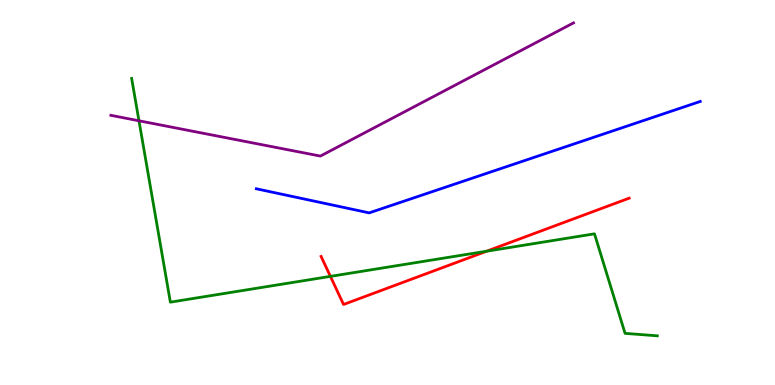[{'lines': ['blue', 'red'], 'intersections': []}, {'lines': ['green', 'red'], 'intersections': [{'x': 4.26, 'y': 2.82}, {'x': 6.28, 'y': 3.48}]}, {'lines': ['purple', 'red'], 'intersections': []}, {'lines': ['blue', 'green'], 'intersections': []}, {'lines': ['blue', 'purple'], 'intersections': []}, {'lines': ['green', 'purple'], 'intersections': [{'x': 1.79, 'y': 6.86}]}]